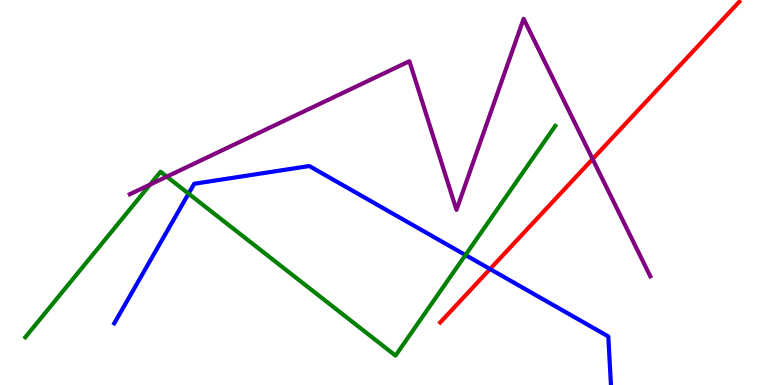[{'lines': ['blue', 'red'], 'intersections': [{'x': 6.32, 'y': 3.01}]}, {'lines': ['green', 'red'], 'intersections': []}, {'lines': ['purple', 'red'], 'intersections': [{'x': 7.65, 'y': 5.87}]}, {'lines': ['blue', 'green'], 'intersections': [{'x': 2.43, 'y': 4.97}, {'x': 6.01, 'y': 3.38}]}, {'lines': ['blue', 'purple'], 'intersections': []}, {'lines': ['green', 'purple'], 'intersections': [{'x': 1.94, 'y': 5.21}, {'x': 2.15, 'y': 5.41}]}]